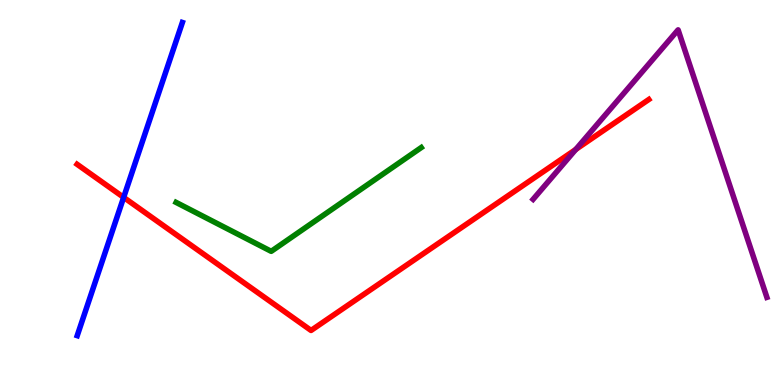[{'lines': ['blue', 'red'], 'intersections': [{'x': 1.6, 'y': 4.87}]}, {'lines': ['green', 'red'], 'intersections': []}, {'lines': ['purple', 'red'], 'intersections': [{'x': 7.43, 'y': 6.12}]}, {'lines': ['blue', 'green'], 'intersections': []}, {'lines': ['blue', 'purple'], 'intersections': []}, {'lines': ['green', 'purple'], 'intersections': []}]